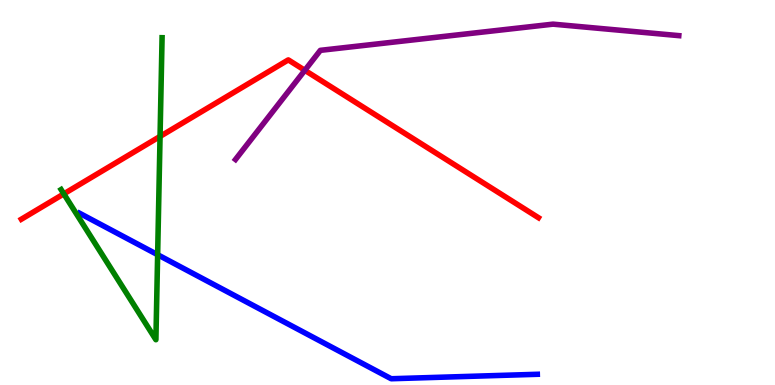[{'lines': ['blue', 'red'], 'intersections': []}, {'lines': ['green', 'red'], 'intersections': [{'x': 0.823, 'y': 4.96}, {'x': 2.07, 'y': 6.46}]}, {'lines': ['purple', 'red'], 'intersections': [{'x': 3.93, 'y': 8.17}]}, {'lines': ['blue', 'green'], 'intersections': [{'x': 2.03, 'y': 3.38}]}, {'lines': ['blue', 'purple'], 'intersections': []}, {'lines': ['green', 'purple'], 'intersections': []}]